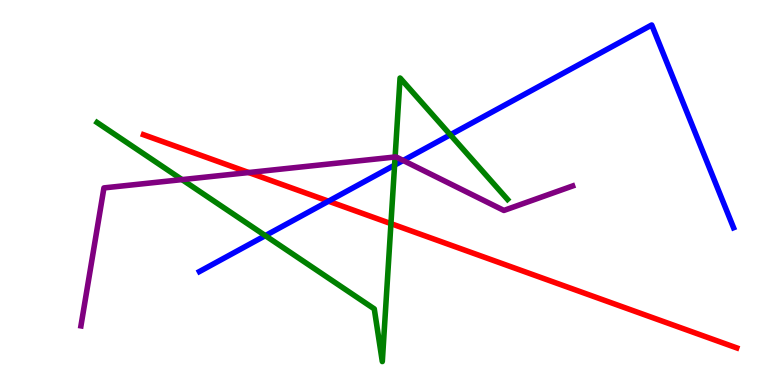[{'lines': ['blue', 'red'], 'intersections': [{'x': 4.24, 'y': 4.77}]}, {'lines': ['green', 'red'], 'intersections': [{'x': 5.04, 'y': 4.19}]}, {'lines': ['purple', 'red'], 'intersections': [{'x': 3.21, 'y': 5.52}]}, {'lines': ['blue', 'green'], 'intersections': [{'x': 3.42, 'y': 3.88}, {'x': 5.09, 'y': 5.71}, {'x': 5.81, 'y': 6.5}]}, {'lines': ['blue', 'purple'], 'intersections': [{'x': 5.2, 'y': 5.83}]}, {'lines': ['green', 'purple'], 'intersections': [{'x': 2.35, 'y': 5.33}, {'x': 5.1, 'y': 5.92}]}]